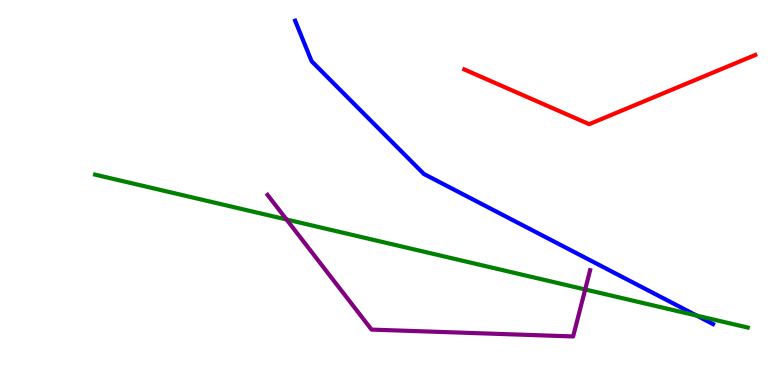[{'lines': ['blue', 'red'], 'intersections': []}, {'lines': ['green', 'red'], 'intersections': []}, {'lines': ['purple', 'red'], 'intersections': []}, {'lines': ['blue', 'green'], 'intersections': [{'x': 8.99, 'y': 1.8}]}, {'lines': ['blue', 'purple'], 'intersections': []}, {'lines': ['green', 'purple'], 'intersections': [{'x': 3.7, 'y': 4.3}, {'x': 7.55, 'y': 2.48}]}]